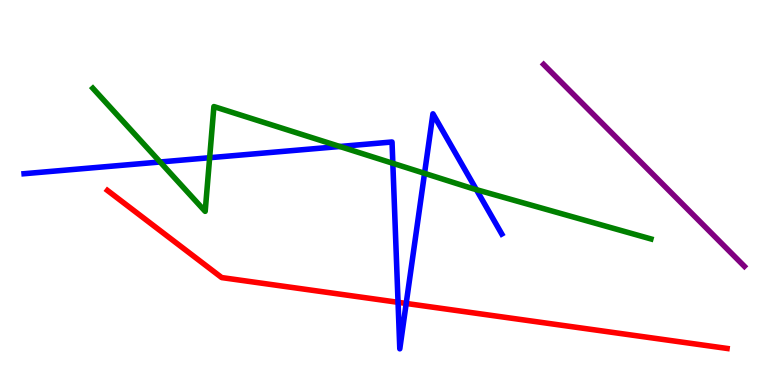[{'lines': ['blue', 'red'], 'intersections': [{'x': 5.14, 'y': 2.15}, {'x': 5.24, 'y': 2.12}]}, {'lines': ['green', 'red'], 'intersections': []}, {'lines': ['purple', 'red'], 'intersections': []}, {'lines': ['blue', 'green'], 'intersections': [{'x': 2.07, 'y': 5.79}, {'x': 2.71, 'y': 5.9}, {'x': 4.38, 'y': 6.19}, {'x': 5.07, 'y': 5.76}, {'x': 5.48, 'y': 5.5}, {'x': 6.15, 'y': 5.07}]}, {'lines': ['blue', 'purple'], 'intersections': []}, {'lines': ['green', 'purple'], 'intersections': []}]